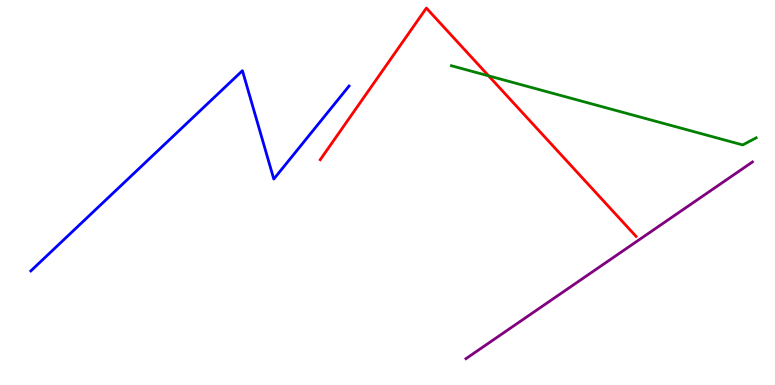[{'lines': ['blue', 'red'], 'intersections': []}, {'lines': ['green', 'red'], 'intersections': [{'x': 6.3, 'y': 8.03}]}, {'lines': ['purple', 'red'], 'intersections': []}, {'lines': ['blue', 'green'], 'intersections': []}, {'lines': ['blue', 'purple'], 'intersections': []}, {'lines': ['green', 'purple'], 'intersections': []}]